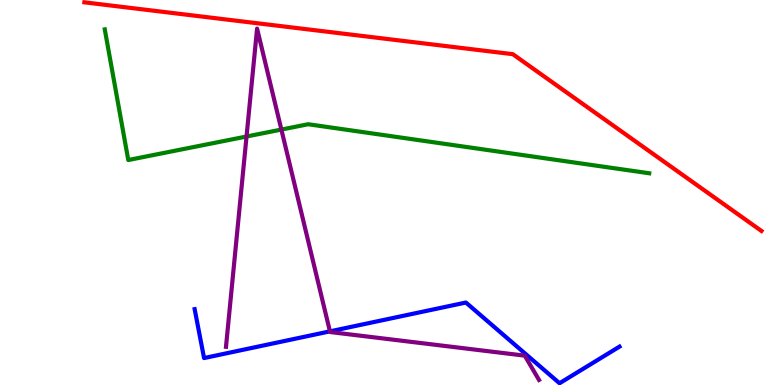[{'lines': ['blue', 'red'], 'intersections': []}, {'lines': ['green', 'red'], 'intersections': []}, {'lines': ['purple', 'red'], 'intersections': []}, {'lines': ['blue', 'green'], 'intersections': []}, {'lines': ['blue', 'purple'], 'intersections': [{'x': 4.26, 'y': 1.39}]}, {'lines': ['green', 'purple'], 'intersections': [{'x': 3.18, 'y': 6.45}, {'x': 3.63, 'y': 6.63}]}]